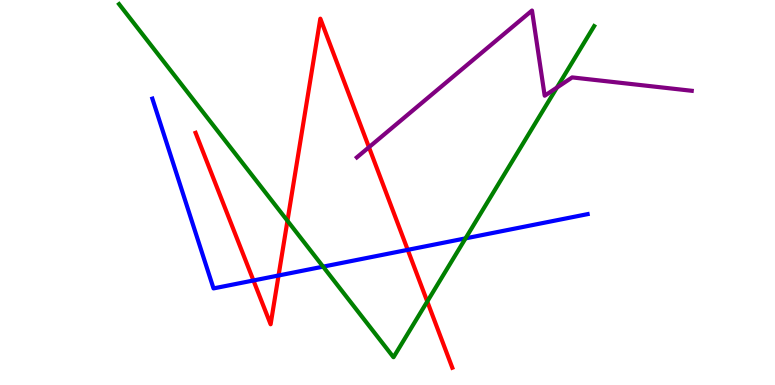[{'lines': ['blue', 'red'], 'intersections': [{'x': 3.27, 'y': 2.71}, {'x': 3.59, 'y': 2.84}, {'x': 5.26, 'y': 3.51}]}, {'lines': ['green', 'red'], 'intersections': [{'x': 3.71, 'y': 4.27}, {'x': 5.51, 'y': 2.17}]}, {'lines': ['purple', 'red'], 'intersections': [{'x': 4.76, 'y': 6.18}]}, {'lines': ['blue', 'green'], 'intersections': [{'x': 4.17, 'y': 3.07}, {'x': 6.01, 'y': 3.81}]}, {'lines': ['blue', 'purple'], 'intersections': []}, {'lines': ['green', 'purple'], 'intersections': [{'x': 7.19, 'y': 7.73}]}]